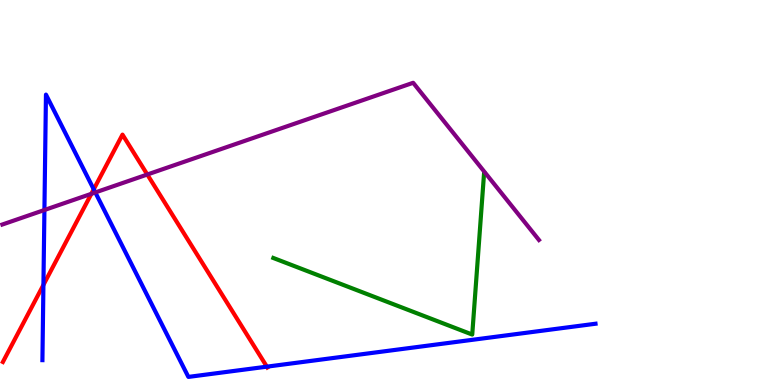[{'lines': ['blue', 'red'], 'intersections': [{'x': 0.56, 'y': 2.6}, {'x': 1.21, 'y': 5.08}, {'x': 3.44, 'y': 0.476}]}, {'lines': ['green', 'red'], 'intersections': []}, {'lines': ['purple', 'red'], 'intersections': [{'x': 1.18, 'y': 4.97}, {'x': 1.9, 'y': 5.47}]}, {'lines': ['blue', 'green'], 'intersections': []}, {'lines': ['blue', 'purple'], 'intersections': [{'x': 0.573, 'y': 4.55}, {'x': 1.23, 'y': 5.0}]}, {'lines': ['green', 'purple'], 'intersections': []}]